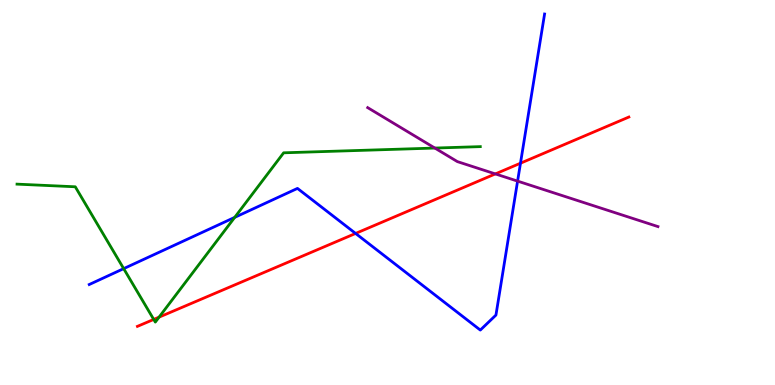[{'lines': ['blue', 'red'], 'intersections': [{'x': 4.59, 'y': 3.94}, {'x': 6.72, 'y': 5.76}]}, {'lines': ['green', 'red'], 'intersections': [{'x': 1.98, 'y': 1.7}, {'x': 2.05, 'y': 1.76}]}, {'lines': ['purple', 'red'], 'intersections': [{'x': 6.39, 'y': 5.48}]}, {'lines': ['blue', 'green'], 'intersections': [{'x': 1.6, 'y': 3.02}, {'x': 3.03, 'y': 4.35}]}, {'lines': ['blue', 'purple'], 'intersections': [{'x': 6.68, 'y': 5.3}]}, {'lines': ['green', 'purple'], 'intersections': [{'x': 5.61, 'y': 6.15}]}]